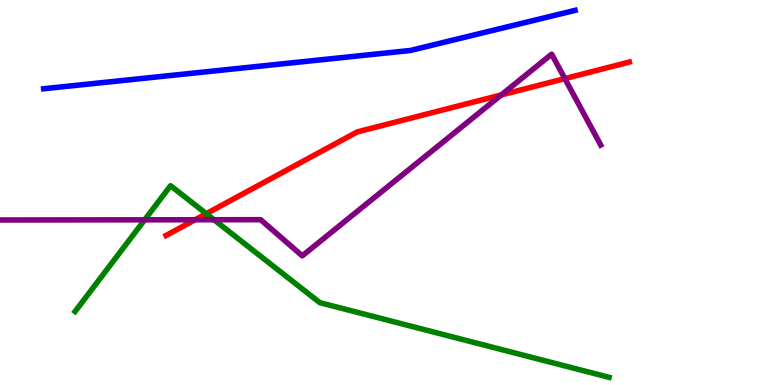[{'lines': ['blue', 'red'], 'intersections': []}, {'lines': ['green', 'red'], 'intersections': [{'x': 2.66, 'y': 4.45}]}, {'lines': ['purple', 'red'], 'intersections': [{'x': 2.52, 'y': 4.29}, {'x': 6.47, 'y': 7.53}, {'x': 7.29, 'y': 7.96}]}, {'lines': ['blue', 'green'], 'intersections': []}, {'lines': ['blue', 'purple'], 'intersections': []}, {'lines': ['green', 'purple'], 'intersections': [{'x': 1.87, 'y': 4.29}, {'x': 2.76, 'y': 4.29}]}]